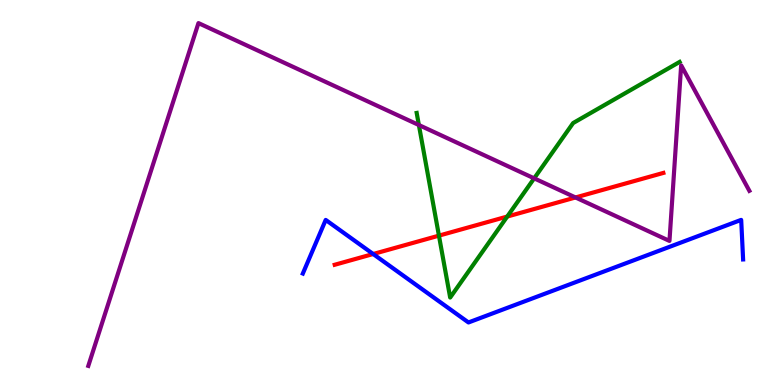[{'lines': ['blue', 'red'], 'intersections': [{'x': 4.82, 'y': 3.4}]}, {'lines': ['green', 'red'], 'intersections': [{'x': 5.66, 'y': 3.88}, {'x': 6.55, 'y': 4.38}]}, {'lines': ['purple', 'red'], 'intersections': [{'x': 7.43, 'y': 4.87}]}, {'lines': ['blue', 'green'], 'intersections': []}, {'lines': ['blue', 'purple'], 'intersections': []}, {'lines': ['green', 'purple'], 'intersections': [{'x': 5.4, 'y': 6.75}, {'x': 6.89, 'y': 5.37}]}]